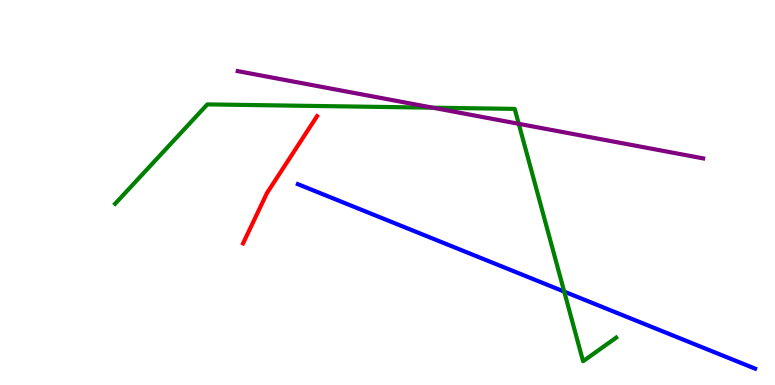[{'lines': ['blue', 'red'], 'intersections': []}, {'lines': ['green', 'red'], 'intersections': []}, {'lines': ['purple', 'red'], 'intersections': []}, {'lines': ['blue', 'green'], 'intersections': [{'x': 7.28, 'y': 2.43}]}, {'lines': ['blue', 'purple'], 'intersections': []}, {'lines': ['green', 'purple'], 'intersections': [{'x': 5.58, 'y': 7.2}, {'x': 6.69, 'y': 6.78}]}]